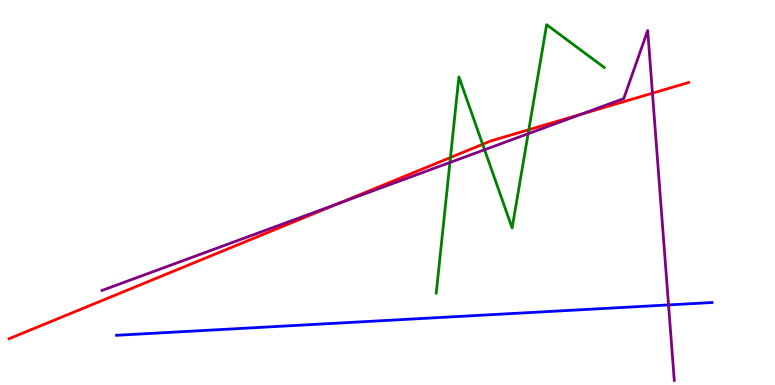[{'lines': ['blue', 'red'], 'intersections': []}, {'lines': ['green', 'red'], 'intersections': [{'x': 5.81, 'y': 5.91}, {'x': 6.23, 'y': 6.25}, {'x': 6.82, 'y': 6.63}]}, {'lines': ['purple', 'red'], 'intersections': [{'x': 4.37, 'y': 4.71}, {'x': 7.5, 'y': 7.03}, {'x': 8.42, 'y': 7.58}]}, {'lines': ['blue', 'green'], 'intersections': []}, {'lines': ['blue', 'purple'], 'intersections': [{'x': 8.63, 'y': 2.08}]}, {'lines': ['green', 'purple'], 'intersections': [{'x': 5.81, 'y': 5.78}, {'x': 6.25, 'y': 6.11}, {'x': 6.81, 'y': 6.53}]}]